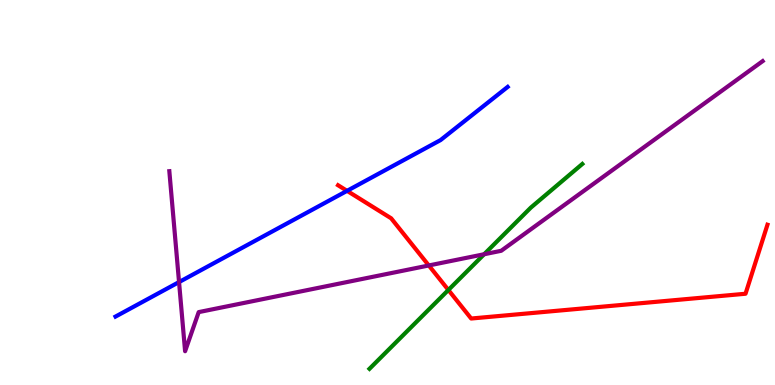[{'lines': ['blue', 'red'], 'intersections': [{'x': 4.48, 'y': 5.04}]}, {'lines': ['green', 'red'], 'intersections': [{'x': 5.79, 'y': 2.47}]}, {'lines': ['purple', 'red'], 'intersections': [{'x': 5.53, 'y': 3.1}]}, {'lines': ['blue', 'green'], 'intersections': []}, {'lines': ['blue', 'purple'], 'intersections': [{'x': 2.31, 'y': 2.67}]}, {'lines': ['green', 'purple'], 'intersections': [{'x': 6.25, 'y': 3.4}]}]